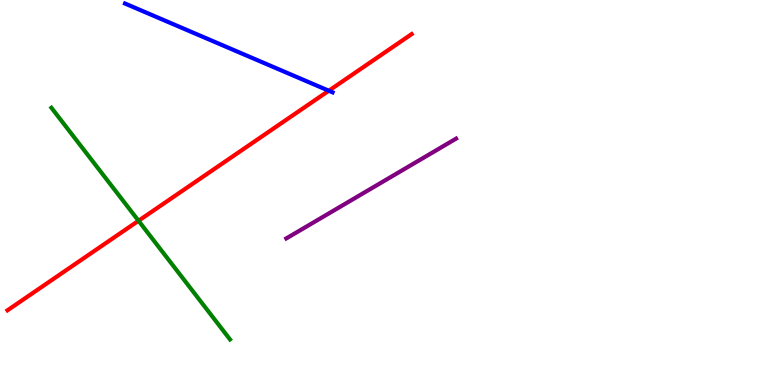[{'lines': ['blue', 'red'], 'intersections': [{'x': 4.24, 'y': 7.64}]}, {'lines': ['green', 'red'], 'intersections': [{'x': 1.79, 'y': 4.27}]}, {'lines': ['purple', 'red'], 'intersections': []}, {'lines': ['blue', 'green'], 'intersections': []}, {'lines': ['blue', 'purple'], 'intersections': []}, {'lines': ['green', 'purple'], 'intersections': []}]